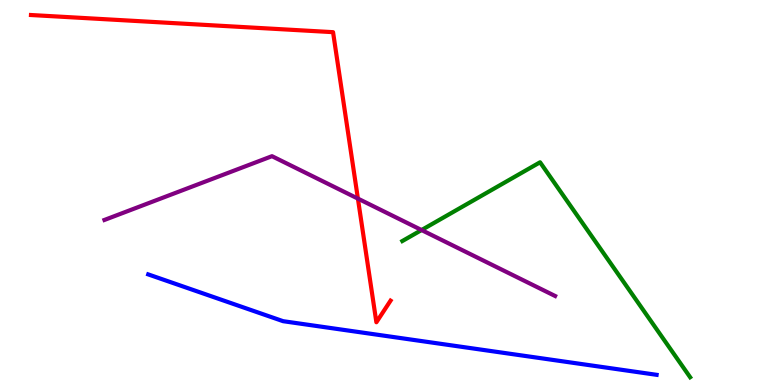[{'lines': ['blue', 'red'], 'intersections': []}, {'lines': ['green', 'red'], 'intersections': []}, {'lines': ['purple', 'red'], 'intersections': [{'x': 4.62, 'y': 4.84}]}, {'lines': ['blue', 'green'], 'intersections': []}, {'lines': ['blue', 'purple'], 'intersections': []}, {'lines': ['green', 'purple'], 'intersections': [{'x': 5.44, 'y': 4.02}]}]